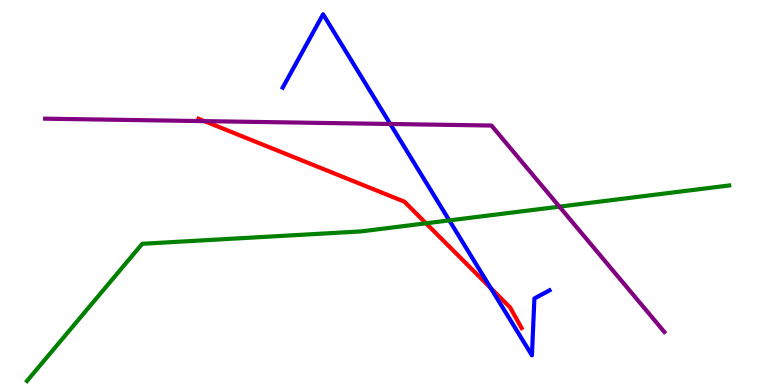[{'lines': ['blue', 'red'], 'intersections': [{'x': 6.33, 'y': 2.52}]}, {'lines': ['green', 'red'], 'intersections': [{'x': 5.5, 'y': 4.2}]}, {'lines': ['purple', 'red'], 'intersections': [{'x': 2.64, 'y': 6.85}]}, {'lines': ['blue', 'green'], 'intersections': [{'x': 5.8, 'y': 4.28}]}, {'lines': ['blue', 'purple'], 'intersections': [{'x': 5.04, 'y': 6.78}]}, {'lines': ['green', 'purple'], 'intersections': [{'x': 7.22, 'y': 4.63}]}]